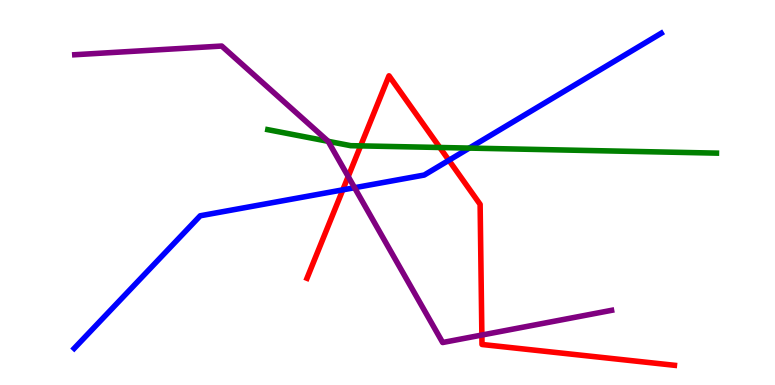[{'lines': ['blue', 'red'], 'intersections': [{'x': 4.42, 'y': 5.07}, {'x': 5.79, 'y': 5.84}]}, {'lines': ['green', 'red'], 'intersections': [{'x': 4.65, 'y': 6.21}, {'x': 5.67, 'y': 6.17}]}, {'lines': ['purple', 'red'], 'intersections': [{'x': 4.49, 'y': 5.41}, {'x': 6.22, 'y': 1.3}]}, {'lines': ['blue', 'green'], 'intersections': [{'x': 6.06, 'y': 6.15}]}, {'lines': ['blue', 'purple'], 'intersections': [{'x': 4.57, 'y': 5.12}]}, {'lines': ['green', 'purple'], 'intersections': [{'x': 4.23, 'y': 6.33}]}]